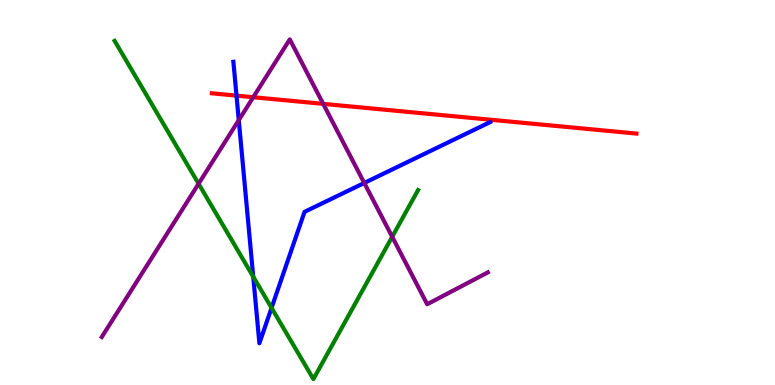[{'lines': ['blue', 'red'], 'intersections': [{'x': 3.05, 'y': 7.52}]}, {'lines': ['green', 'red'], 'intersections': []}, {'lines': ['purple', 'red'], 'intersections': [{'x': 3.27, 'y': 7.47}, {'x': 4.17, 'y': 7.3}]}, {'lines': ['blue', 'green'], 'intersections': [{'x': 3.27, 'y': 2.81}, {'x': 3.5, 'y': 2.0}]}, {'lines': ['blue', 'purple'], 'intersections': [{'x': 3.08, 'y': 6.88}, {'x': 4.7, 'y': 5.25}]}, {'lines': ['green', 'purple'], 'intersections': [{'x': 2.56, 'y': 5.23}, {'x': 5.06, 'y': 3.85}]}]